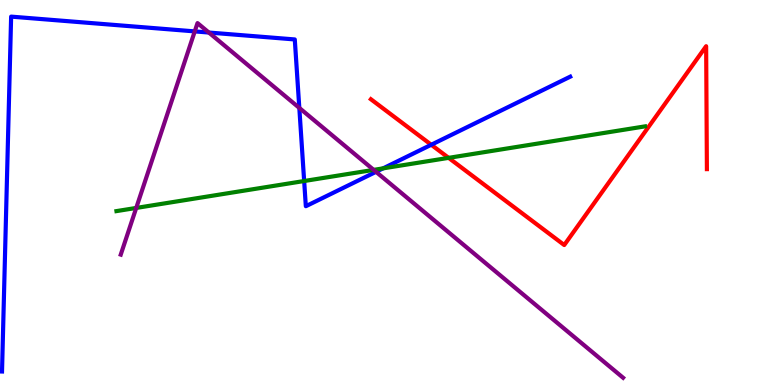[{'lines': ['blue', 'red'], 'intersections': [{'x': 5.56, 'y': 6.24}]}, {'lines': ['green', 'red'], 'intersections': [{'x': 5.79, 'y': 5.9}]}, {'lines': ['purple', 'red'], 'intersections': []}, {'lines': ['blue', 'green'], 'intersections': [{'x': 3.92, 'y': 5.3}, {'x': 4.94, 'y': 5.63}]}, {'lines': ['blue', 'purple'], 'intersections': [{'x': 2.51, 'y': 9.18}, {'x': 2.69, 'y': 9.15}, {'x': 3.86, 'y': 7.2}, {'x': 4.85, 'y': 5.54}]}, {'lines': ['green', 'purple'], 'intersections': [{'x': 1.76, 'y': 4.6}, {'x': 4.82, 'y': 5.59}]}]